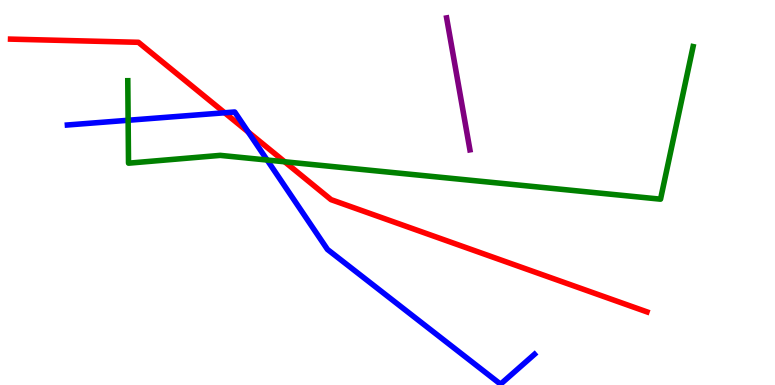[{'lines': ['blue', 'red'], 'intersections': [{'x': 2.9, 'y': 7.07}, {'x': 3.2, 'y': 6.57}]}, {'lines': ['green', 'red'], 'intersections': [{'x': 3.67, 'y': 5.8}]}, {'lines': ['purple', 'red'], 'intersections': []}, {'lines': ['blue', 'green'], 'intersections': [{'x': 1.65, 'y': 6.88}, {'x': 3.45, 'y': 5.84}]}, {'lines': ['blue', 'purple'], 'intersections': []}, {'lines': ['green', 'purple'], 'intersections': []}]